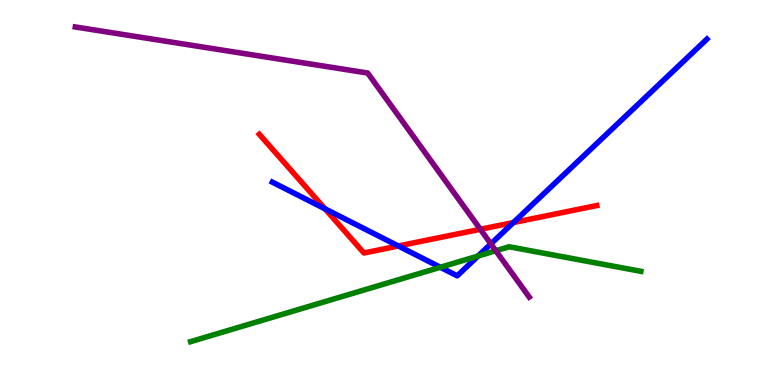[{'lines': ['blue', 'red'], 'intersections': [{'x': 4.19, 'y': 4.58}, {'x': 5.14, 'y': 3.61}, {'x': 6.62, 'y': 4.22}]}, {'lines': ['green', 'red'], 'intersections': []}, {'lines': ['purple', 'red'], 'intersections': [{'x': 6.2, 'y': 4.04}]}, {'lines': ['blue', 'green'], 'intersections': [{'x': 5.68, 'y': 3.06}, {'x': 6.17, 'y': 3.35}]}, {'lines': ['blue', 'purple'], 'intersections': [{'x': 6.33, 'y': 3.67}]}, {'lines': ['green', 'purple'], 'intersections': [{'x': 6.4, 'y': 3.49}]}]